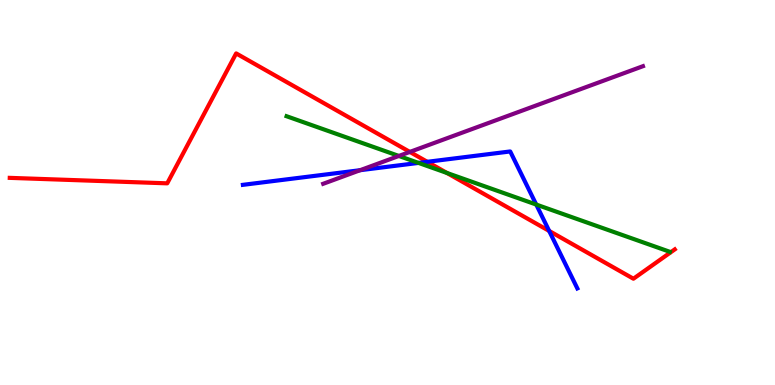[{'lines': ['blue', 'red'], 'intersections': [{'x': 5.51, 'y': 5.8}, {'x': 7.09, 'y': 4.0}]}, {'lines': ['green', 'red'], 'intersections': [{'x': 5.77, 'y': 5.51}]}, {'lines': ['purple', 'red'], 'intersections': [{'x': 5.29, 'y': 6.05}]}, {'lines': ['blue', 'green'], 'intersections': [{'x': 5.4, 'y': 5.77}, {'x': 6.92, 'y': 4.69}]}, {'lines': ['blue', 'purple'], 'intersections': [{'x': 4.65, 'y': 5.58}]}, {'lines': ['green', 'purple'], 'intersections': [{'x': 5.15, 'y': 5.95}]}]